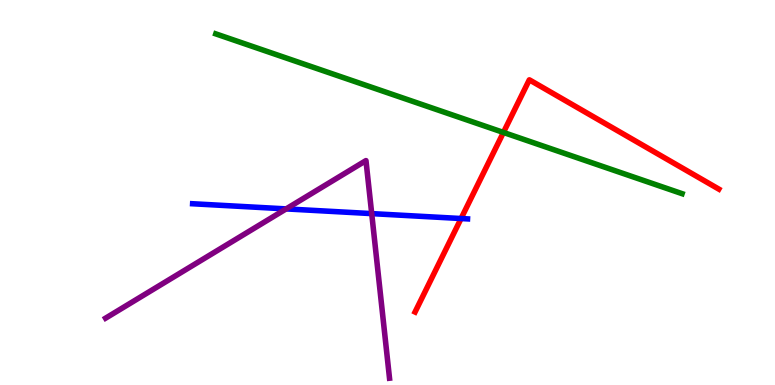[{'lines': ['blue', 'red'], 'intersections': [{'x': 5.95, 'y': 4.32}]}, {'lines': ['green', 'red'], 'intersections': [{'x': 6.5, 'y': 6.56}]}, {'lines': ['purple', 'red'], 'intersections': []}, {'lines': ['blue', 'green'], 'intersections': []}, {'lines': ['blue', 'purple'], 'intersections': [{'x': 3.69, 'y': 4.57}, {'x': 4.8, 'y': 4.45}]}, {'lines': ['green', 'purple'], 'intersections': []}]